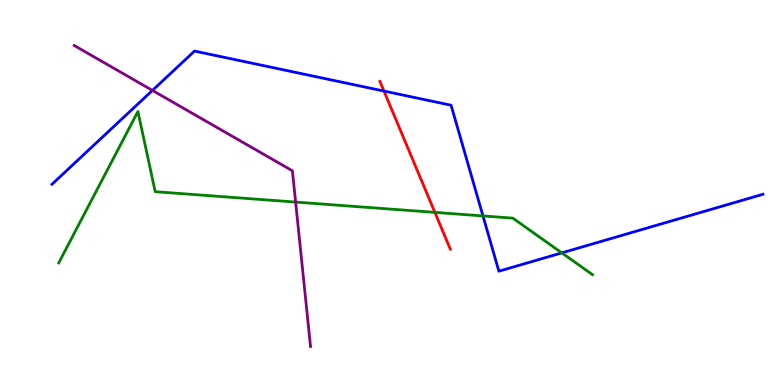[{'lines': ['blue', 'red'], 'intersections': [{'x': 4.95, 'y': 7.63}]}, {'lines': ['green', 'red'], 'intersections': [{'x': 5.61, 'y': 4.48}]}, {'lines': ['purple', 'red'], 'intersections': []}, {'lines': ['blue', 'green'], 'intersections': [{'x': 6.23, 'y': 4.39}, {'x': 7.25, 'y': 3.43}]}, {'lines': ['blue', 'purple'], 'intersections': [{'x': 1.97, 'y': 7.65}]}, {'lines': ['green', 'purple'], 'intersections': [{'x': 3.81, 'y': 4.75}]}]